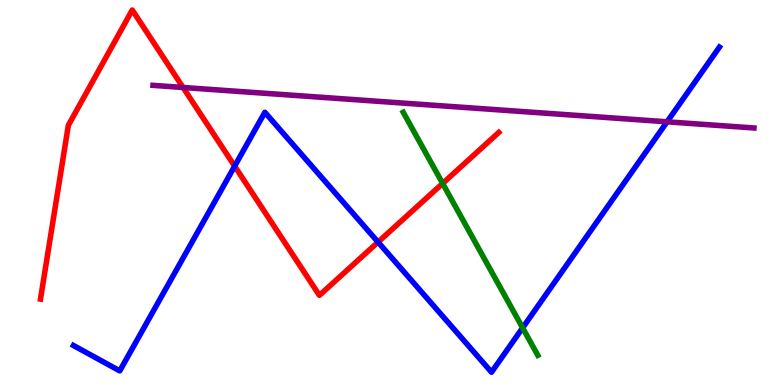[{'lines': ['blue', 'red'], 'intersections': [{'x': 3.03, 'y': 5.68}, {'x': 4.88, 'y': 3.71}]}, {'lines': ['green', 'red'], 'intersections': [{'x': 5.71, 'y': 5.24}]}, {'lines': ['purple', 'red'], 'intersections': [{'x': 2.36, 'y': 7.73}]}, {'lines': ['blue', 'green'], 'intersections': [{'x': 6.74, 'y': 1.48}]}, {'lines': ['blue', 'purple'], 'intersections': [{'x': 8.61, 'y': 6.84}]}, {'lines': ['green', 'purple'], 'intersections': []}]